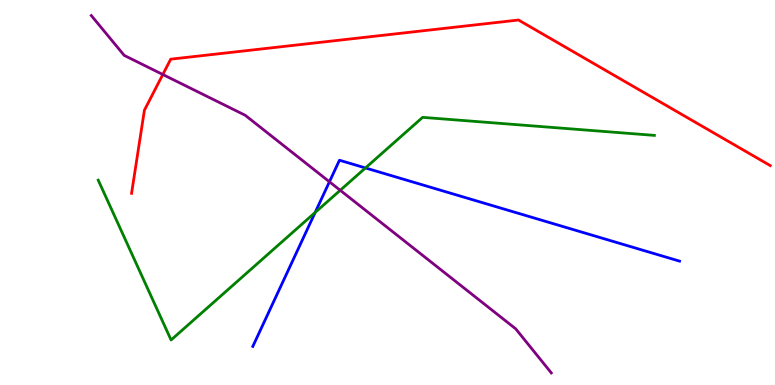[{'lines': ['blue', 'red'], 'intersections': []}, {'lines': ['green', 'red'], 'intersections': []}, {'lines': ['purple', 'red'], 'intersections': [{'x': 2.1, 'y': 8.06}]}, {'lines': ['blue', 'green'], 'intersections': [{'x': 4.07, 'y': 4.48}, {'x': 4.72, 'y': 5.64}]}, {'lines': ['blue', 'purple'], 'intersections': [{'x': 4.25, 'y': 5.28}]}, {'lines': ['green', 'purple'], 'intersections': [{'x': 4.39, 'y': 5.06}]}]